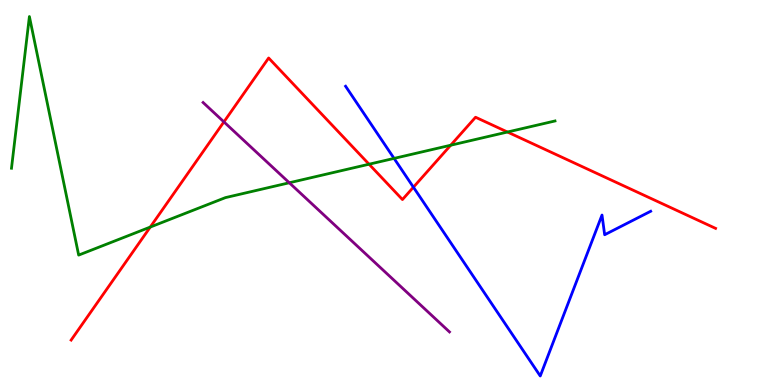[{'lines': ['blue', 'red'], 'intersections': [{'x': 5.33, 'y': 5.14}]}, {'lines': ['green', 'red'], 'intersections': [{'x': 1.94, 'y': 4.1}, {'x': 4.76, 'y': 5.73}, {'x': 5.82, 'y': 6.23}, {'x': 6.55, 'y': 6.57}]}, {'lines': ['purple', 'red'], 'intersections': [{'x': 2.89, 'y': 6.83}]}, {'lines': ['blue', 'green'], 'intersections': [{'x': 5.08, 'y': 5.89}]}, {'lines': ['blue', 'purple'], 'intersections': []}, {'lines': ['green', 'purple'], 'intersections': [{'x': 3.73, 'y': 5.25}]}]